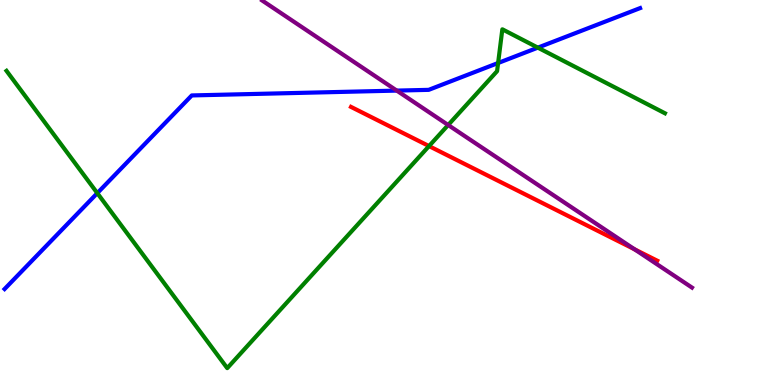[{'lines': ['blue', 'red'], 'intersections': []}, {'lines': ['green', 'red'], 'intersections': [{'x': 5.54, 'y': 6.21}]}, {'lines': ['purple', 'red'], 'intersections': [{'x': 8.19, 'y': 3.52}]}, {'lines': ['blue', 'green'], 'intersections': [{'x': 1.26, 'y': 4.98}, {'x': 6.43, 'y': 8.36}, {'x': 6.94, 'y': 8.76}]}, {'lines': ['blue', 'purple'], 'intersections': [{'x': 5.12, 'y': 7.65}]}, {'lines': ['green', 'purple'], 'intersections': [{'x': 5.78, 'y': 6.75}]}]